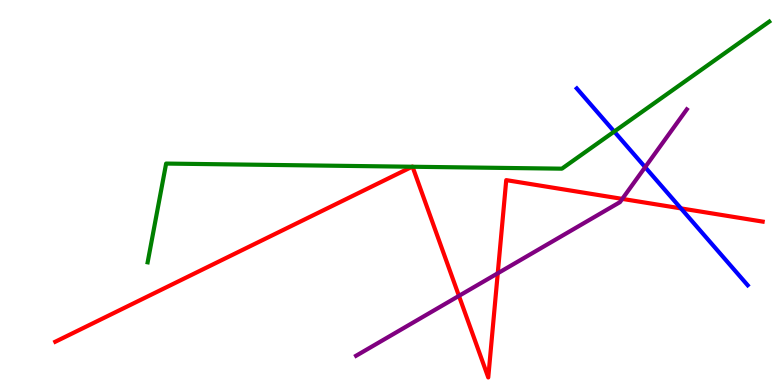[{'lines': ['blue', 'red'], 'intersections': [{'x': 8.79, 'y': 4.59}]}, {'lines': ['green', 'red'], 'intersections': [{'x': 5.32, 'y': 5.67}, {'x': 5.32, 'y': 5.67}]}, {'lines': ['purple', 'red'], 'intersections': [{'x': 5.92, 'y': 2.31}, {'x': 6.42, 'y': 2.9}, {'x': 8.03, 'y': 4.83}]}, {'lines': ['blue', 'green'], 'intersections': [{'x': 7.93, 'y': 6.58}]}, {'lines': ['blue', 'purple'], 'intersections': [{'x': 8.32, 'y': 5.66}]}, {'lines': ['green', 'purple'], 'intersections': []}]